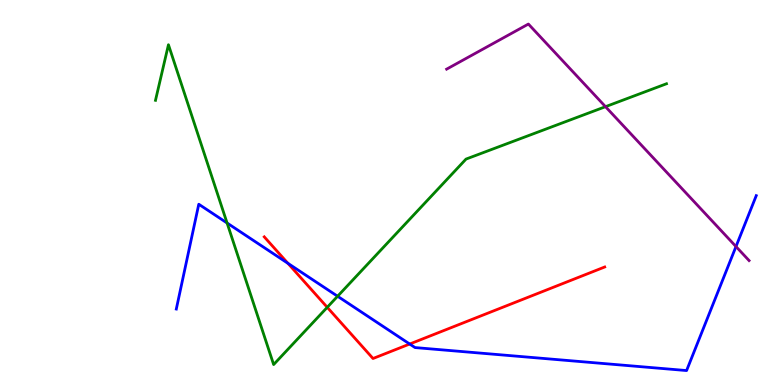[{'lines': ['blue', 'red'], 'intersections': [{'x': 3.72, 'y': 3.16}, {'x': 5.29, 'y': 1.06}]}, {'lines': ['green', 'red'], 'intersections': [{'x': 4.22, 'y': 2.02}]}, {'lines': ['purple', 'red'], 'intersections': []}, {'lines': ['blue', 'green'], 'intersections': [{'x': 2.93, 'y': 4.21}, {'x': 4.36, 'y': 2.31}]}, {'lines': ['blue', 'purple'], 'intersections': [{'x': 9.5, 'y': 3.6}]}, {'lines': ['green', 'purple'], 'intersections': [{'x': 7.81, 'y': 7.23}]}]